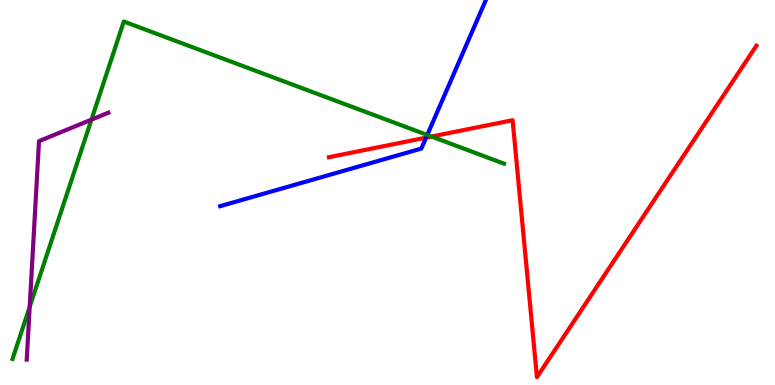[{'lines': ['blue', 'red'], 'intersections': [{'x': 5.5, 'y': 6.42}]}, {'lines': ['green', 'red'], 'intersections': [{'x': 5.57, 'y': 6.45}]}, {'lines': ['purple', 'red'], 'intersections': []}, {'lines': ['blue', 'green'], 'intersections': [{'x': 5.51, 'y': 6.49}]}, {'lines': ['blue', 'purple'], 'intersections': []}, {'lines': ['green', 'purple'], 'intersections': [{'x': 0.383, 'y': 2.03}, {'x': 1.18, 'y': 6.89}]}]